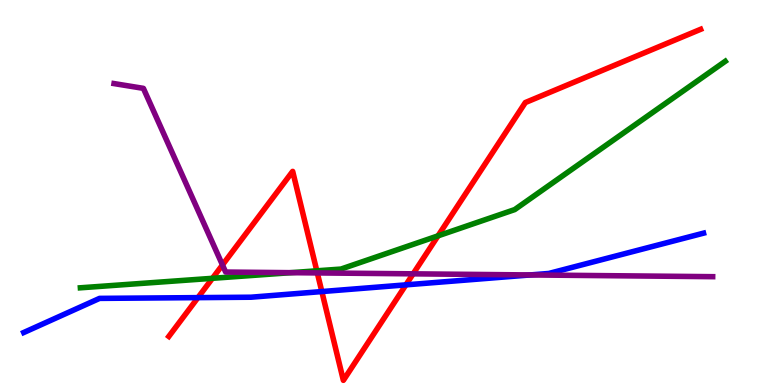[{'lines': ['blue', 'red'], 'intersections': [{'x': 2.55, 'y': 2.27}, {'x': 4.15, 'y': 2.43}, {'x': 5.24, 'y': 2.6}]}, {'lines': ['green', 'red'], 'intersections': [{'x': 2.74, 'y': 2.77}, {'x': 4.09, 'y': 2.97}, {'x': 5.65, 'y': 3.87}]}, {'lines': ['purple', 'red'], 'intersections': [{'x': 2.87, 'y': 3.12}, {'x': 4.09, 'y': 2.91}, {'x': 5.33, 'y': 2.89}]}, {'lines': ['blue', 'green'], 'intersections': []}, {'lines': ['blue', 'purple'], 'intersections': [{'x': 6.84, 'y': 2.86}]}, {'lines': ['green', 'purple'], 'intersections': [{'x': 3.75, 'y': 2.92}]}]